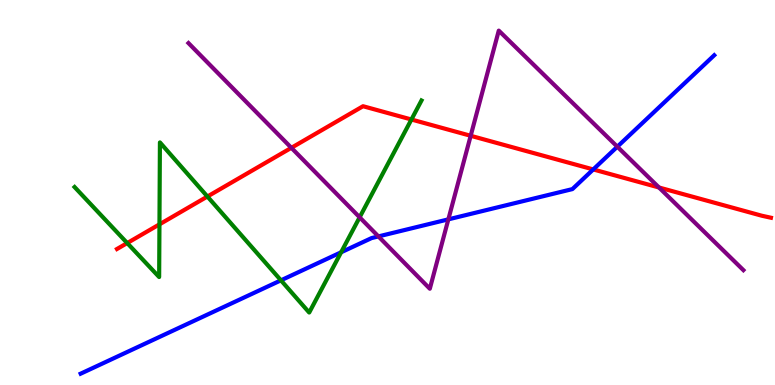[{'lines': ['blue', 'red'], 'intersections': [{'x': 7.65, 'y': 5.6}]}, {'lines': ['green', 'red'], 'intersections': [{'x': 1.64, 'y': 3.69}, {'x': 2.06, 'y': 4.17}, {'x': 2.68, 'y': 4.9}, {'x': 5.31, 'y': 6.9}]}, {'lines': ['purple', 'red'], 'intersections': [{'x': 3.76, 'y': 6.16}, {'x': 6.07, 'y': 6.47}, {'x': 8.5, 'y': 5.13}]}, {'lines': ['blue', 'green'], 'intersections': [{'x': 3.63, 'y': 2.72}, {'x': 4.4, 'y': 3.45}]}, {'lines': ['blue', 'purple'], 'intersections': [{'x': 4.88, 'y': 3.86}, {'x': 5.79, 'y': 4.3}, {'x': 7.97, 'y': 6.19}]}, {'lines': ['green', 'purple'], 'intersections': [{'x': 4.64, 'y': 4.36}]}]